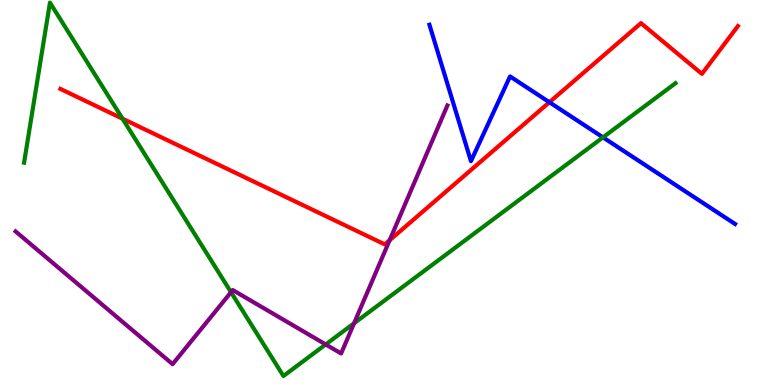[{'lines': ['blue', 'red'], 'intersections': [{'x': 7.09, 'y': 7.34}]}, {'lines': ['green', 'red'], 'intersections': [{'x': 1.58, 'y': 6.92}]}, {'lines': ['purple', 'red'], 'intersections': [{'x': 5.03, 'y': 3.76}]}, {'lines': ['blue', 'green'], 'intersections': [{'x': 7.78, 'y': 6.43}]}, {'lines': ['blue', 'purple'], 'intersections': []}, {'lines': ['green', 'purple'], 'intersections': [{'x': 2.98, 'y': 2.41}, {'x': 4.2, 'y': 1.05}, {'x': 4.57, 'y': 1.6}]}]